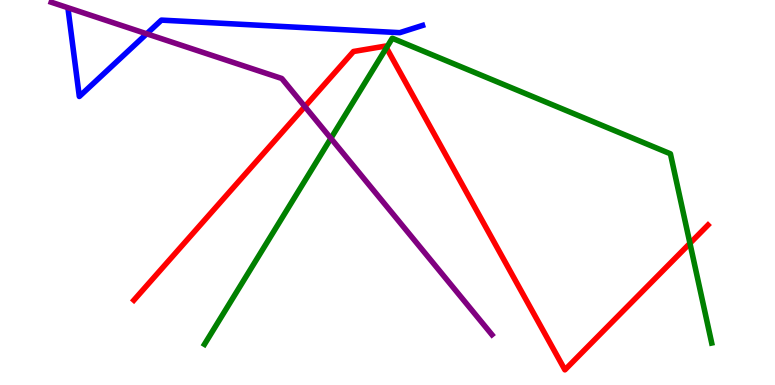[{'lines': ['blue', 'red'], 'intersections': []}, {'lines': ['green', 'red'], 'intersections': [{'x': 4.99, 'y': 8.76}, {'x': 8.9, 'y': 3.68}]}, {'lines': ['purple', 'red'], 'intersections': [{'x': 3.93, 'y': 7.23}]}, {'lines': ['blue', 'green'], 'intersections': []}, {'lines': ['blue', 'purple'], 'intersections': [{'x': 1.89, 'y': 9.12}]}, {'lines': ['green', 'purple'], 'intersections': [{'x': 4.27, 'y': 6.41}]}]